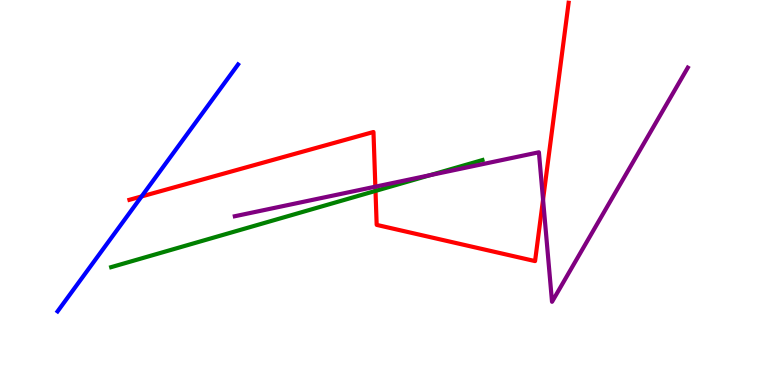[{'lines': ['blue', 'red'], 'intersections': [{'x': 1.83, 'y': 4.9}]}, {'lines': ['green', 'red'], 'intersections': [{'x': 4.85, 'y': 5.04}]}, {'lines': ['purple', 'red'], 'intersections': [{'x': 4.84, 'y': 5.15}, {'x': 7.01, 'y': 4.82}]}, {'lines': ['blue', 'green'], 'intersections': []}, {'lines': ['blue', 'purple'], 'intersections': []}, {'lines': ['green', 'purple'], 'intersections': [{'x': 5.55, 'y': 5.45}]}]